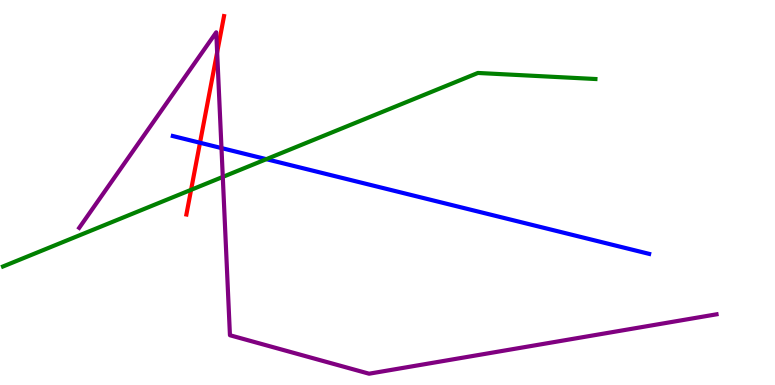[{'lines': ['blue', 'red'], 'intersections': [{'x': 2.58, 'y': 6.29}]}, {'lines': ['green', 'red'], 'intersections': [{'x': 2.47, 'y': 5.07}]}, {'lines': ['purple', 'red'], 'intersections': [{'x': 2.8, 'y': 8.64}]}, {'lines': ['blue', 'green'], 'intersections': [{'x': 3.44, 'y': 5.87}]}, {'lines': ['blue', 'purple'], 'intersections': [{'x': 2.86, 'y': 6.15}]}, {'lines': ['green', 'purple'], 'intersections': [{'x': 2.87, 'y': 5.4}]}]